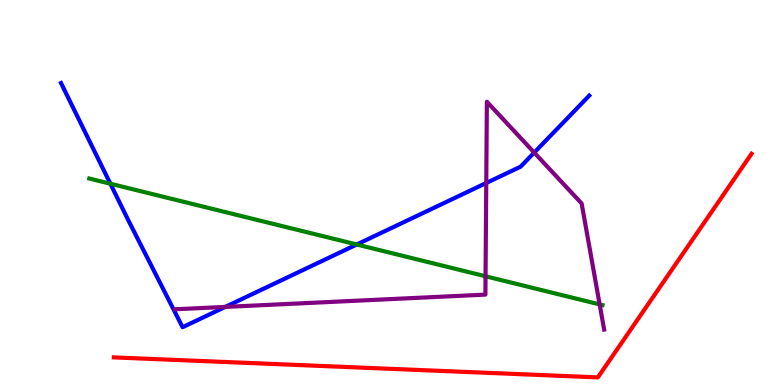[{'lines': ['blue', 'red'], 'intersections': []}, {'lines': ['green', 'red'], 'intersections': []}, {'lines': ['purple', 'red'], 'intersections': []}, {'lines': ['blue', 'green'], 'intersections': [{'x': 1.42, 'y': 5.23}, {'x': 4.6, 'y': 3.65}]}, {'lines': ['blue', 'purple'], 'intersections': [{'x': 2.91, 'y': 2.03}, {'x': 6.27, 'y': 5.25}, {'x': 6.89, 'y': 6.04}]}, {'lines': ['green', 'purple'], 'intersections': [{'x': 6.27, 'y': 2.82}, {'x': 7.74, 'y': 2.09}]}]